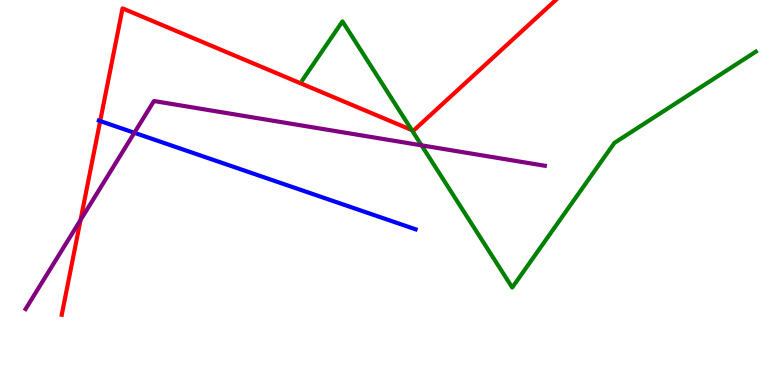[{'lines': ['blue', 'red'], 'intersections': [{'x': 1.29, 'y': 6.86}]}, {'lines': ['green', 'red'], 'intersections': [{'x': 5.31, 'y': 6.62}]}, {'lines': ['purple', 'red'], 'intersections': [{'x': 1.04, 'y': 4.29}]}, {'lines': ['blue', 'green'], 'intersections': []}, {'lines': ['blue', 'purple'], 'intersections': [{'x': 1.73, 'y': 6.55}]}, {'lines': ['green', 'purple'], 'intersections': [{'x': 5.44, 'y': 6.23}]}]